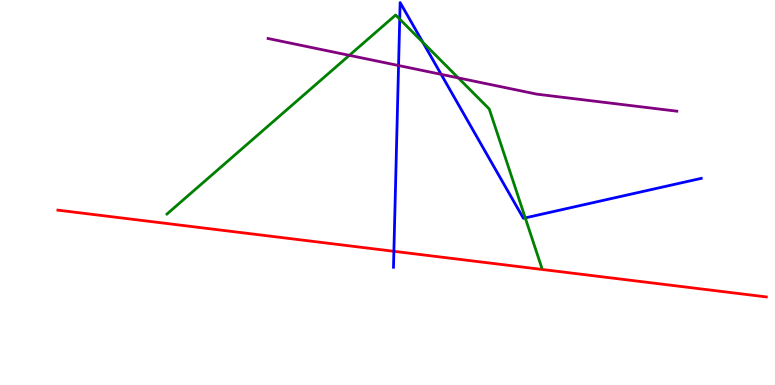[{'lines': ['blue', 'red'], 'intersections': [{'x': 5.08, 'y': 3.47}]}, {'lines': ['green', 'red'], 'intersections': []}, {'lines': ['purple', 'red'], 'intersections': []}, {'lines': ['blue', 'green'], 'intersections': [{'x': 5.16, 'y': 9.5}, {'x': 5.46, 'y': 8.9}, {'x': 6.78, 'y': 4.34}]}, {'lines': ['blue', 'purple'], 'intersections': [{'x': 5.14, 'y': 8.3}, {'x': 5.69, 'y': 8.07}]}, {'lines': ['green', 'purple'], 'intersections': [{'x': 4.51, 'y': 8.56}, {'x': 5.91, 'y': 7.98}]}]